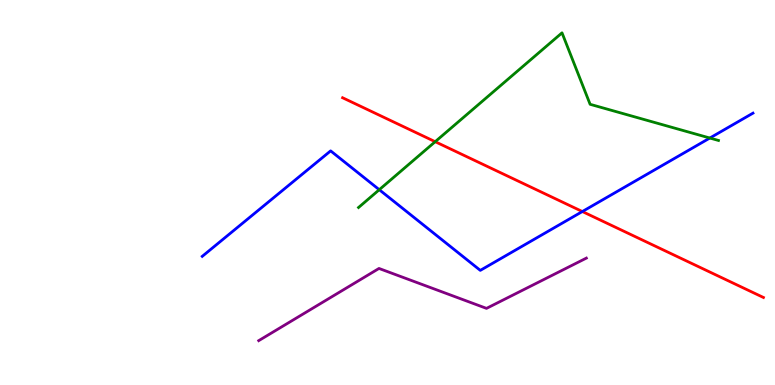[{'lines': ['blue', 'red'], 'intersections': [{'x': 7.51, 'y': 4.51}]}, {'lines': ['green', 'red'], 'intersections': [{'x': 5.62, 'y': 6.32}]}, {'lines': ['purple', 'red'], 'intersections': []}, {'lines': ['blue', 'green'], 'intersections': [{'x': 4.89, 'y': 5.07}, {'x': 9.16, 'y': 6.41}]}, {'lines': ['blue', 'purple'], 'intersections': []}, {'lines': ['green', 'purple'], 'intersections': []}]